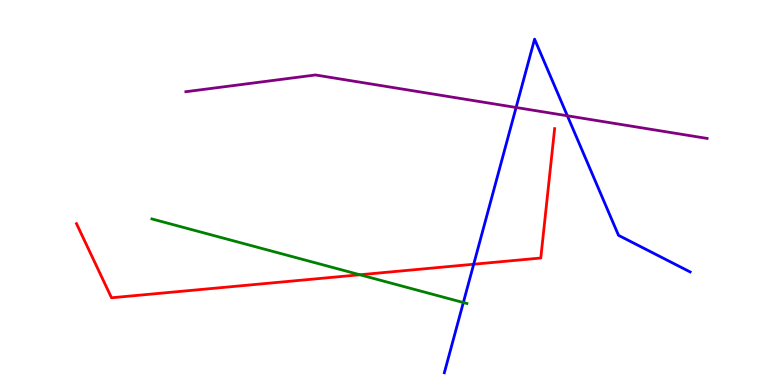[{'lines': ['blue', 'red'], 'intersections': [{'x': 6.11, 'y': 3.14}]}, {'lines': ['green', 'red'], 'intersections': [{'x': 4.64, 'y': 2.86}]}, {'lines': ['purple', 'red'], 'intersections': []}, {'lines': ['blue', 'green'], 'intersections': [{'x': 5.98, 'y': 2.14}]}, {'lines': ['blue', 'purple'], 'intersections': [{'x': 6.66, 'y': 7.21}, {'x': 7.32, 'y': 6.99}]}, {'lines': ['green', 'purple'], 'intersections': []}]